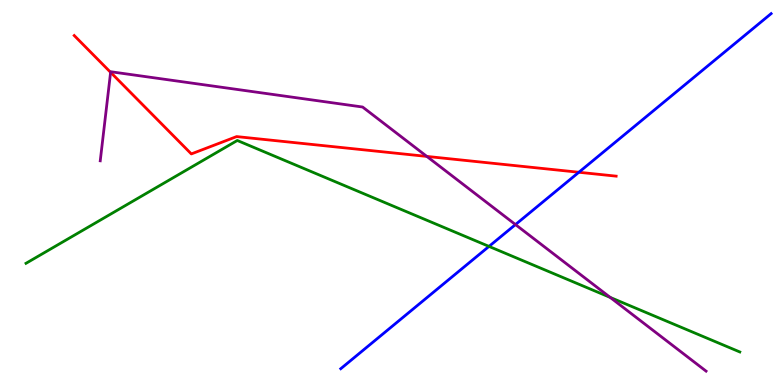[{'lines': ['blue', 'red'], 'intersections': [{'x': 7.47, 'y': 5.53}]}, {'lines': ['green', 'red'], 'intersections': []}, {'lines': ['purple', 'red'], 'intersections': [{'x': 1.43, 'y': 8.12}, {'x': 5.51, 'y': 5.94}]}, {'lines': ['blue', 'green'], 'intersections': [{'x': 6.31, 'y': 3.6}]}, {'lines': ['blue', 'purple'], 'intersections': [{'x': 6.65, 'y': 4.17}]}, {'lines': ['green', 'purple'], 'intersections': [{'x': 7.87, 'y': 2.28}]}]